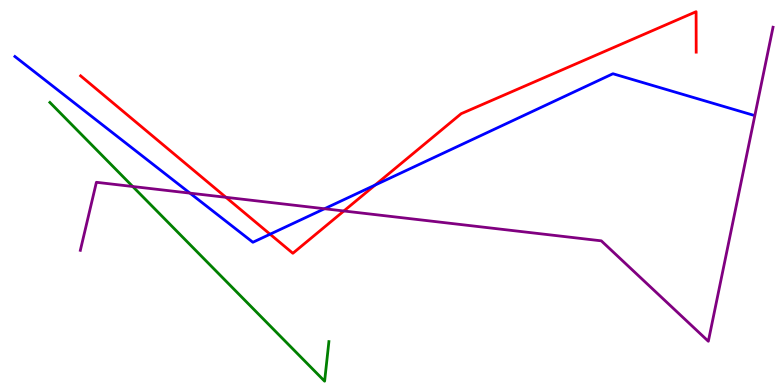[{'lines': ['blue', 'red'], 'intersections': [{'x': 3.48, 'y': 3.92}, {'x': 4.84, 'y': 5.19}]}, {'lines': ['green', 'red'], 'intersections': []}, {'lines': ['purple', 'red'], 'intersections': [{'x': 2.92, 'y': 4.88}, {'x': 4.44, 'y': 4.52}]}, {'lines': ['blue', 'green'], 'intersections': []}, {'lines': ['blue', 'purple'], 'intersections': [{'x': 2.45, 'y': 4.98}, {'x': 4.19, 'y': 4.58}]}, {'lines': ['green', 'purple'], 'intersections': [{'x': 1.71, 'y': 5.16}]}]